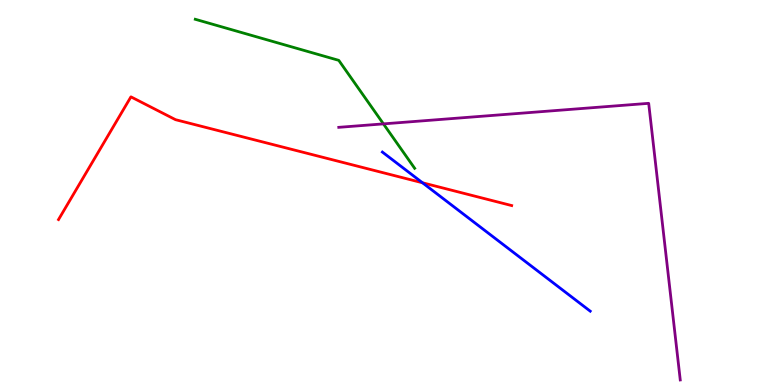[{'lines': ['blue', 'red'], 'intersections': [{'x': 5.45, 'y': 5.25}]}, {'lines': ['green', 'red'], 'intersections': []}, {'lines': ['purple', 'red'], 'intersections': []}, {'lines': ['blue', 'green'], 'intersections': []}, {'lines': ['blue', 'purple'], 'intersections': []}, {'lines': ['green', 'purple'], 'intersections': [{'x': 4.95, 'y': 6.78}]}]